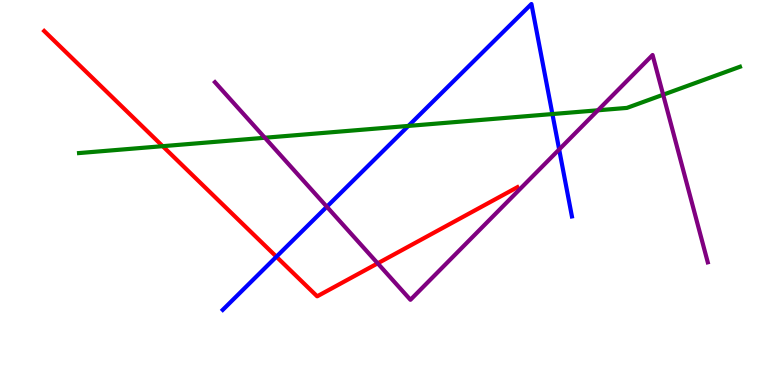[{'lines': ['blue', 'red'], 'intersections': [{'x': 3.57, 'y': 3.33}]}, {'lines': ['green', 'red'], 'intersections': [{'x': 2.1, 'y': 6.2}]}, {'lines': ['purple', 'red'], 'intersections': [{'x': 4.87, 'y': 3.16}]}, {'lines': ['blue', 'green'], 'intersections': [{'x': 5.27, 'y': 6.73}, {'x': 7.13, 'y': 7.04}]}, {'lines': ['blue', 'purple'], 'intersections': [{'x': 4.22, 'y': 4.63}, {'x': 7.21, 'y': 6.12}]}, {'lines': ['green', 'purple'], 'intersections': [{'x': 3.42, 'y': 6.42}, {'x': 7.71, 'y': 7.14}, {'x': 8.56, 'y': 7.54}]}]